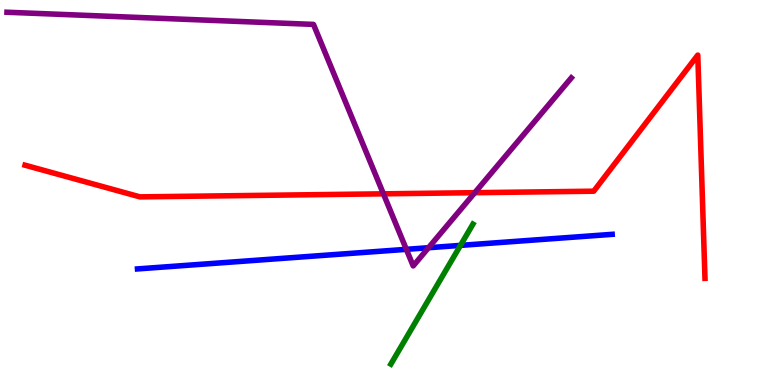[{'lines': ['blue', 'red'], 'intersections': []}, {'lines': ['green', 'red'], 'intersections': []}, {'lines': ['purple', 'red'], 'intersections': [{'x': 4.95, 'y': 4.97}, {'x': 6.13, 'y': 5.0}]}, {'lines': ['blue', 'green'], 'intersections': [{'x': 5.94, 'y': 3.63}]}, {'lines': ['blue', 'purple'], 'intersections': [{'x': 5.24, 'y': 3.52}, {'x': 5.53, 'y': 3.57}]}, {'lines': ['green', 'purple'], 'intersections': []}]